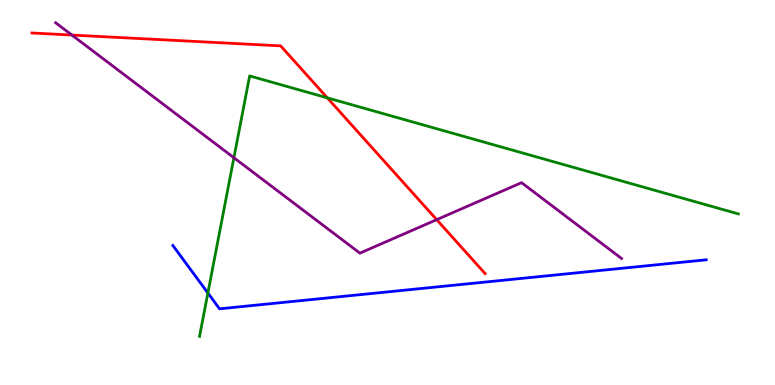[{'lines': ['blue', 'red'], 'intersections': []}, {'lines': ['green', 'red'], 'intersections': [{'x': 4.22, 'y': 7.46}]}, {'lines': ['purple', 'red'], 'intersections': [{'x': 0.928, 'y': 9.09}, {'x': 5.63, 'y': 4.29}]}, {'lines': ['blue', 'green'], 'intersections': [{'x': 2.68, 'y': 2.39}]}, {'lines': ['blue', 'purple'], 'intersections': []}, {'lines': ['green', 'purple'], 'intersections': [{'x': 3.02, 'y': 5.9}]}]